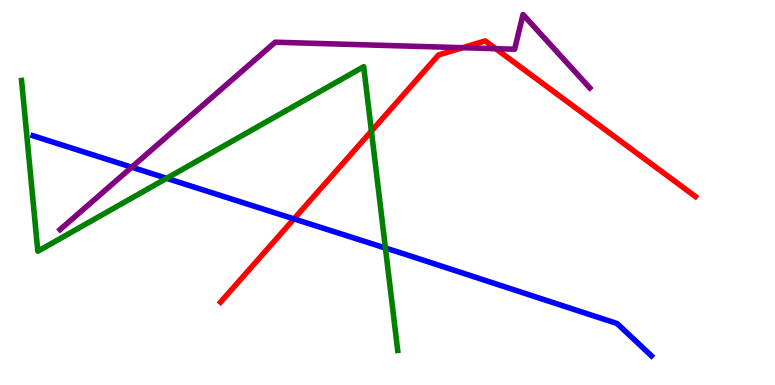[{'lines': ['blue', 'red'], 'intersections': [{'x': 3.79, 'y': 4.31}]}, {'lines': ['green', 'red'], 'intersections': [{'x': 4.79, 'y': 6.6}]}, {'lines': ['purple', 'red'], 'intersections': [{'x': 5.97, 'y': 8.76}, {'x': 6.4, 'y': 8.74}]}, {'lines': ['blue', 'green'], 'intersections': [{'x': 2.15, 'y': 5.37}, {'x': 4.97, 'y': 3.56}]}, {'lines': ['blue', 'purple'], 'intersections': [{'x': 1.7, 'y': 5.66}]}, {'lines': ['green', 'purple'], 'intersections': []}]